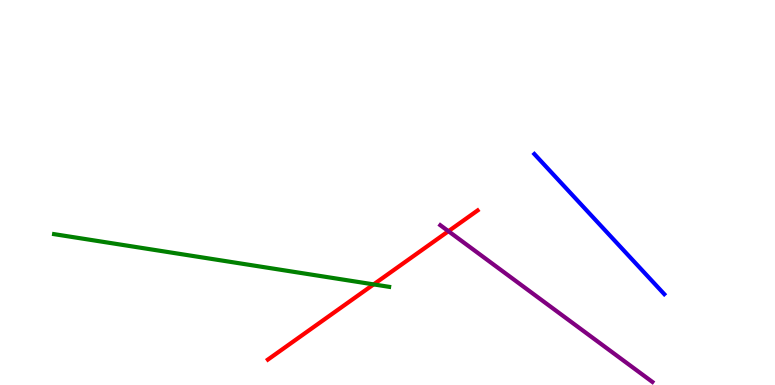[{'lines': ['blue', 'red'], 'intersections': []}, {'lines': ['green', 'red'], 'intersections': [{'x': 4.82, 'y': 2.61}]}, {'lines': ['purple', 'red'], 'intersections': [{'x': 5.79, 'y': 3.99}]}, {'lines': ['blue', 'green'], 'intersections': []}, {'lines': ['blue', 'purple'], 'intersections': []}, {'lines': ['green', 'purple'], 'intersections': []}]